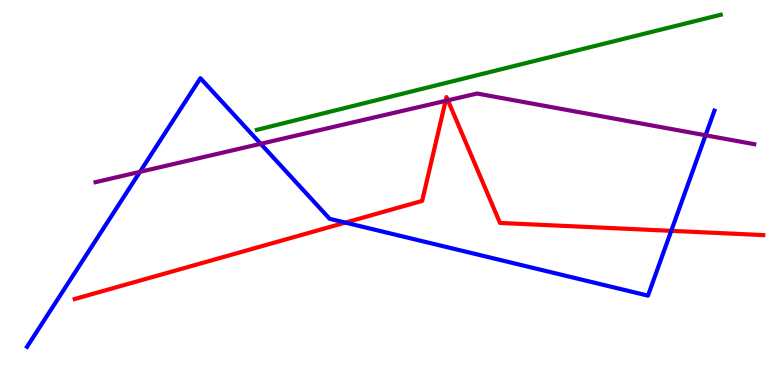[{'lines': ['blue', 'red'], 'intersections': [{'x': 4.46, 'y': 4.22}, {'x': 8.66, 'y': 4.0}]}, {'lines': ['green', 'red'], 'intersections': []}, {'lines': ['purple', 'red'], 'intersections': [{'x': 5.75, 'y': 7.38}, {'x': 5.78, 'y': 7.39}]}, {'lines': ['blue', 'green'], 'intersections': []}, {'lines': ['blue', 'purple'], 'intersections': [{'x': 1.81, 'y': 5.54}, {'x': 3.36, 'y': 6.27}, {'x': 9.1, 'y': 6.49}]}, {'lines': ['green', 'purple'], 'intersections': []}]